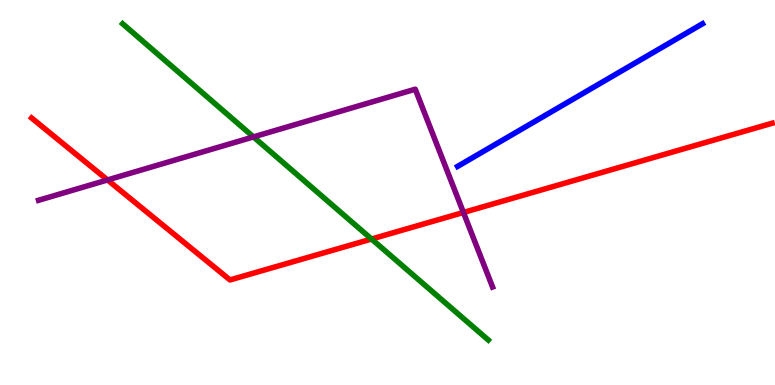[{'lines': ['blue', 'red'], 'intersections': []}, {'lines': ['green', 'red'], 'intersections': [{'x': 4.79, 'y': 3.79}]}, {'lines': ['purple', 'red'], 'intersections': [{'x': 1.39, 'y': 5.33}, {'x': 5.98, 'y': 4.48}]}, {'lines': ['blue', 'green'], 'intersections': []}, {'lines': ['blue', 'purple'], 'intersections': []}, {'lines': ['green', 'purple'], 'intersections': [{'x': 3.27, 'y': 6.44}]}]